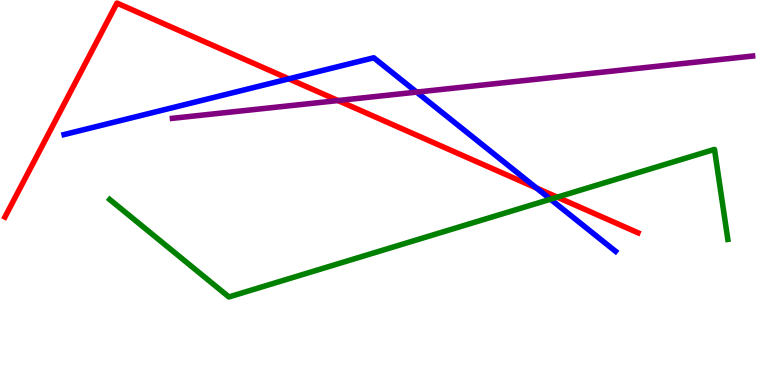[{'lines': ['blue', 'red'], 'intersections': [{'x': 3.73, 'y': 7.95}, {'x': 6.92, 'y': 5.12}]}, {'lines': ['green', 'red'], 'intersections': [{'x': 7.19, 'y': 4.88}]}, {'lines': ['purple', 'red'], 'intersections': [{'x': 4.36, 'y': 7.39}]}, {'lines': ['blue', 'green'], 'intersections': [{'x': 7.1, 'y': 4.83}]}, {'lines': ['blue', 'purple'], 'intersections': [{'x': 5.38, 'y': 7.61}]}, {'lines': ['green', 'purple'], 'intersections': []}]